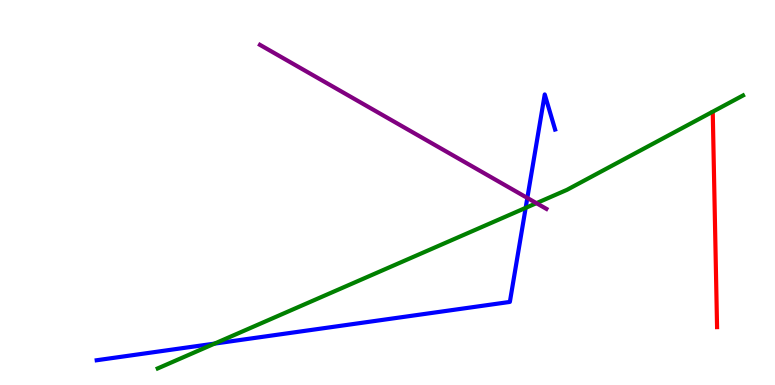[{'lines': ['blue', 'red'], 'intersections': []}, {'lines': ['green', 'red'], 'intersections': []}, {'lines': ['purple', 'red'], 'intersections': []}, {'lines': ['blue', 'green'], 'intersections': [{'x': 2.77, 'y': 1.08}, {'x': 6.78, 'y': 4.6}]}, {'lines': ['blue', 'purple'], 'intersections': [{'x': 6.8, 'y': 4.86}]}, {'lines': ['green', 'purple'], 'intersections': [{'x': 6.92, 'y': 4.72}]}]